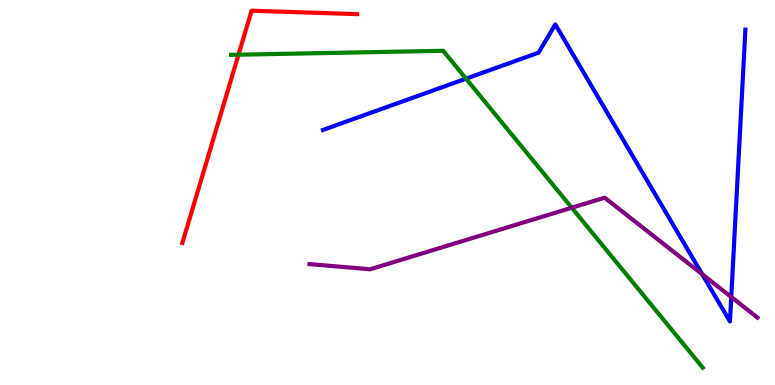[{'lines': ['blue', 'red'], 'intersections': []}, {'lines': ['green', 'red'], 'intersections': [{'x': 3.08, 'y': 8.58}]}, {'lines': ['purple', 'red'], 'intersections': []}, {'lines': ['blue', 'green'], 'intersections': [{'x': 6.01, 'y': 7.96}]}, {'lines': ['blue', 'purple'], 'intersections': [{'x': 9.06, 'y': 2.88}, {'x': 9.44, 'y': 2.29}]}, {'lines': ['green', 'purple'], 'intersections': [{'x': 7.38, 'y': 4.6}]}]